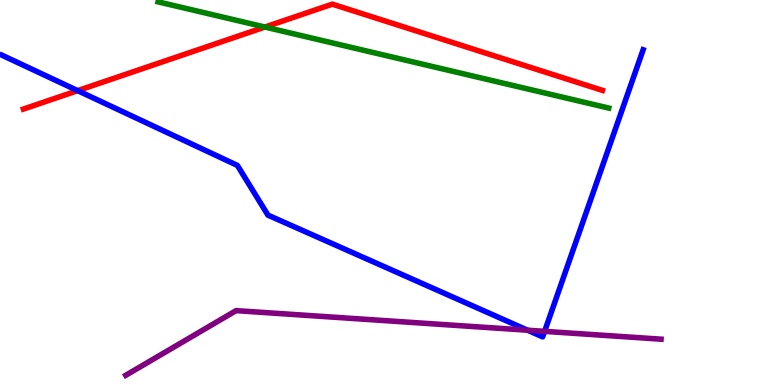[{'lines': ['blue', 'red'], 'intersections': [{'x': 1.0, 'y': 7.65}]}, {'lines': ['green', 'red'], 'intersections': [{'x': 3.42, 'y': 9.3}]}, {'lines': ['purple', 'red'], 'intersections': []}, {'lines': ['blue', 'green'], 'intersections': []}, {'lines': ['blue', 'purple'], 'intersections': [{'x': 6.81, 'y': 1.42}, {'x': 7.03, 'y': 1.39}]}, {'lines': ['green', 'purple'], 'intersections': []}]